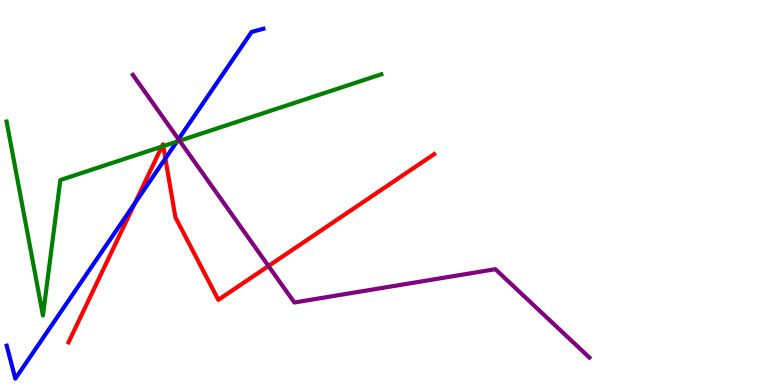[{'lines': ['blue', 'red'], 'intersections': [{'x': 1.74, 'y': 4.72}, {'x': 2.13, 'y': 5.88}]}, {'lines': ['green', 'red'], 'intersections': [{'x': 2.09, 'y': 6.19}, {'x': 2.11, 'y': 6.2}]}, {'lines': ['purple', 'red'], 'intersections': [{'x': 3.46, 'y': 3.09}]}, {'lines': ['blue', 'green'], 'intersections': [{'x': 2.28, 'y': 6.32}]}, {'lines': ['blue', 'purple'], 'intersections': [{'x': 2.3, 'y': 6.38}]}, {'lines': ['green', 'purple'], 'intersections': [{'x': 2.32, 'y': 6.34}]}]